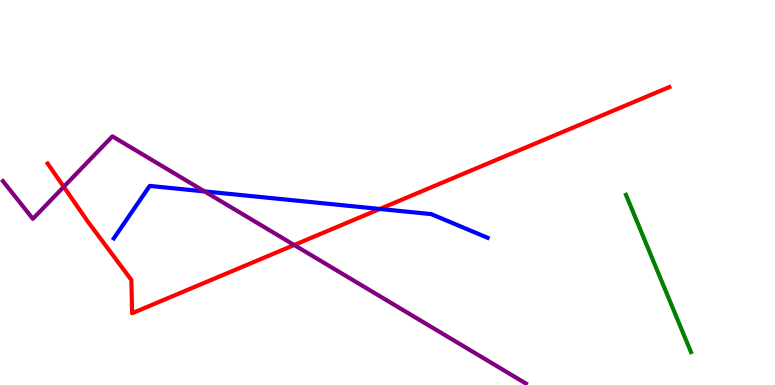[{'lines': ['blue', 'red'], 'intersections': [{'x': 4.9, 'y': 4.57}]}, {'lines': ['green', 'red'], 'intersections': []}, {'lines': ['purple', 'red'], 'intersections': [{'x': 0.823, 'y': 5.15}, {'x': 3.8, 'y': 3.64}]}, {'lines': ['blue', 'green'], 'intersections': []}, {'lines': ['blue', 'purple'], 'intersections': [{'x': 2.64, 'y': 5.03}]}, {'lines': ['green', 'purple'], 'intersections': []}]